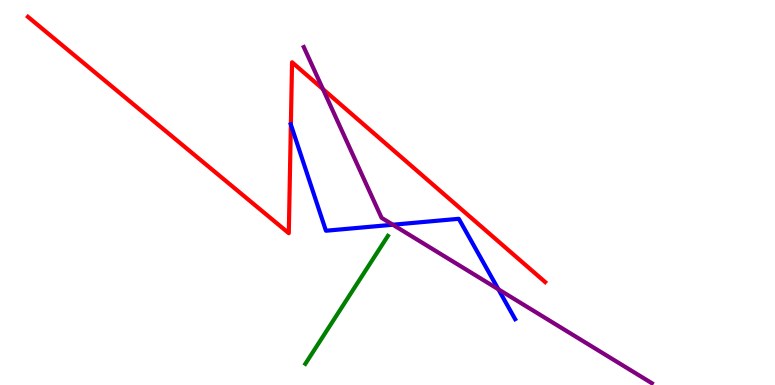[{'lines': ['blue', 'red'], 'intersections': [{'x': 3.75, 'y': 6.76}]}, {'lines': ['green', 'red'], 'intersections': []}, {'lines': ['purple', 'red'], 'intersections': [{'x': 4.17, 'y': 7.69}]}, {'lines': ['blue', 'green'], 'intersections': []}, {'lines': ['blue', 'purple'], 'intersections': [{'x': 5.07, 'y': 4.16}, {'x': 6.43, 'y': 2.49}]}, {'lines': ['green', 'purple'], 'intersections': []}]